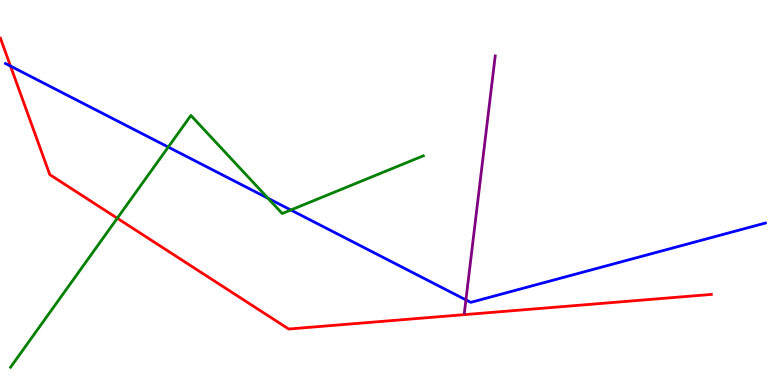[{'lines': ['blue', 'red'], 'intersections': [{'x': 0.136, 'y': 8.28}]}, {'lines': ['green', 'red'], 'intersections': [{'x': 1.51, 'y': 4.33}]}, {'lines': ['purple', 'red'], 'intersections': []}, {'lines': ['blue', 'green'], 'intersections': [{'x': 2.17, 'y': 6.18}, {'x': 3.46, 'y': 4.85}, {'x': 3.75, 'y': 4.55}]}, {'lines': ['blue', 'purple'], 'intersections': [{'x': 6.01, 'y': 2.21}]}, {'lines': ['green', 'purple'], 'intersections': []}]